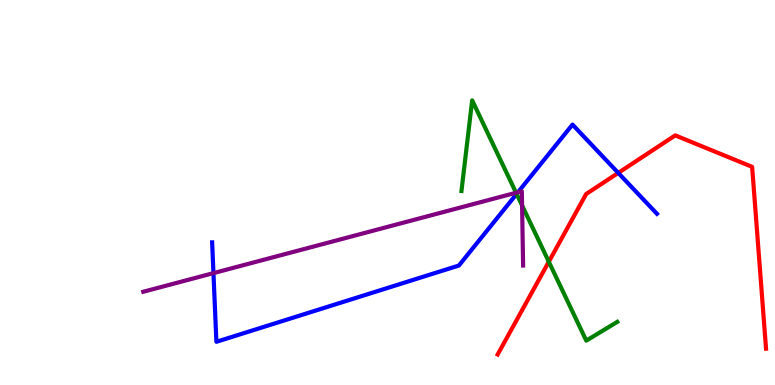[{'lines': ['blue', 'red'], 'intersections': [{'x': 7.98, 'y': 5.51}]}, {'lines': ['green', 'red'], 'intersections': [{'x': 7.08, 'y': 3.2}]}, {'lines': ['purple', 'red'], 'intersections': []}, {'lines': ['blue', 'green'], 'intersections': [{'x': 6.67, 'y': 4.96}]}, {'lines': ['blue', 'purple'], 'intersections': [{'x': 2.75, 'y': 2.91}, {'x': 6.68, 'y': 5.01}]}, {'lines': ['green', 'purple'], 'intersections': [{'x': 6.66, 'y': 4.99}, {'x': 6.74, 'y': 4.66}]}]